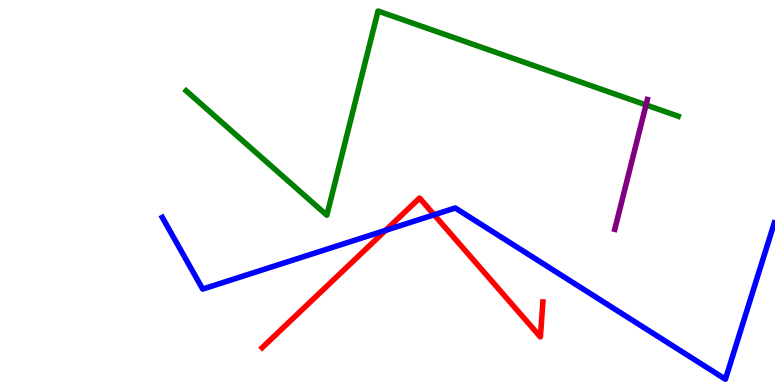[{'lines': ['blue', 'red'], 'intersections': [{'x': 4.98, 'y': 4.02}, {'x': 5.6, 'y': 4.42}]}, {'lines': ['green', 'red'], 'intersections': []}, {'lines': ['purple', 'red'], 'intersections': []}, {'lines': ['blue', 'green'], 'intersections': []}, {'lines': ['blue', 'purple'], 'intersections': []}, {'lines': ['green', 'purple'], 'intersections': [{'x': 8.34, 'y': 7.27}]}]